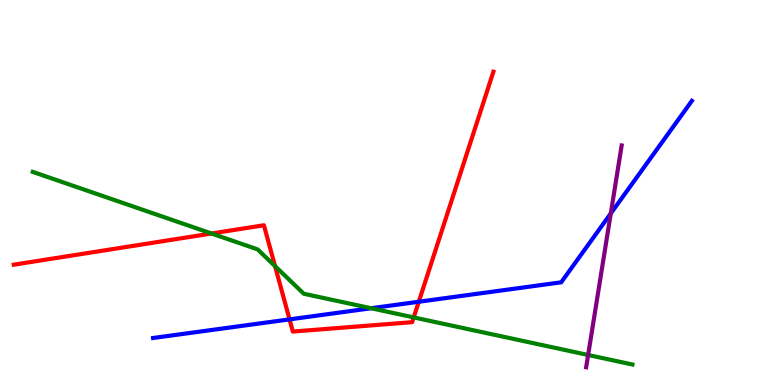[{'lines': ['blue', 'red'], 'intersections': [{'x': 3.74, 'y': 1.7}, {'x': 5.4, 'y': 2.16}]}, {'lines': ['green', 'red'], 'intersections': [{'x': 2.73, 'y': 3.93}, {'x': 3.55, 'y': 3.09}, {'x': 5.34, 'y': 1.76}]}, {'lines': ['purple', 'red'], 'intersections': []}, {'lines': ['blue', 'green'], 'intersections': [{'x': 4.79, 'y': 1.99}]}, {'lines': ['blue', 'purple'], 'intersections': [{'x': 7.88, 'y': 4.46}]}, {'lines': ['green', 'purple'], 'intersections': [{'x': 7.59, 'y': 0.78}]}]